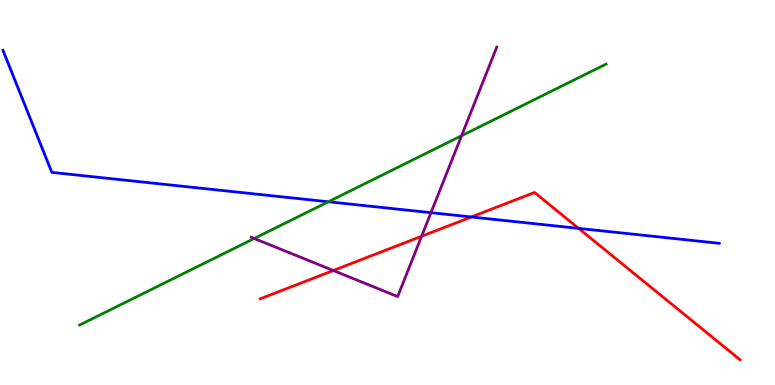[{'lines': ['blue', 'red'], 'intersections': [{'x': 6.08, 'y': 4.36}, {'x': 7.47, 'y': 4.07}]}, {'lines': ['green', 'red'], 'intersections': []}, {'lines': ['purple', 'red'], 'intersections': [{'x': 4.3, 'y': 2.97}, {'x': 5.44, 'y': 3.86}]}, {'lines': ['blue', 'green'], 'intersections': [{'x': 4.24, 'y': 4.76}]}, {'lines': ['blue', 'purple'], 'intersections': [{'x': 5.56, 'y': 4.48}]}, {'lines': ['green', 'purple'], 'intersections': [{'x': 3.28, 'y': 3.81}, {'x': 5.96, 'y': 6.47}]}]